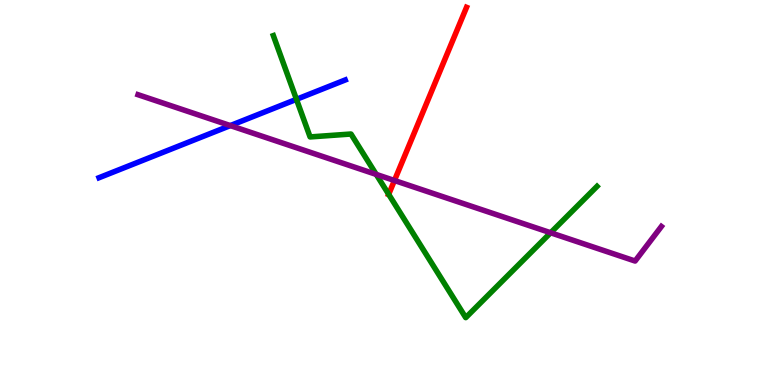[{'lines': ['blue', 'red'], 'intersections': []}, {'lines': ['green', 'red'], 'intersections': [{'x': 5.02, 'y': 4.95}]}, {'lines': ['purple', 'red'], 'intersections': [{'x': 5.09, 'y': 5.31}]}, {'lines': ['blue', 'green'], 'intersections': [{'x': 3.83, 'y': 7.42}]}, {'lines': ['blue', 'purple'], 'intersections': [{'x': 2.97, 'y': 6.74}]}, {'lines': ['green', 'purple'], 'intersections': [{'x': 4.85, 'y': 5.47}, {'x': 7.1, 'y': 3.95}]}]